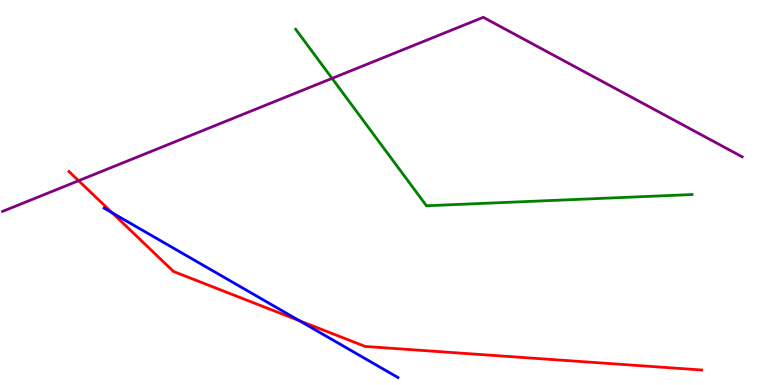[{'lines': ['blue', 'red'], 'intersections': [{'x': 1.45, 'y': 4.47}, {'x': 3.86, 'y': 1.67}]}, {'lines': ['green', 'red'], 'intersections': []}, {'lines': ['purple', 'red'], 'intersections': [{'x': 1.01, 'y': 5.31}]}, {'lines': ['blue', 'green'], 'intersections': []}, {'lines': ['blue', 'purple'], 'intersections': []}, {'lines': ['green', 'purple'], 'intersections': [{'x': 4.28, 'y': 7.96}]}]